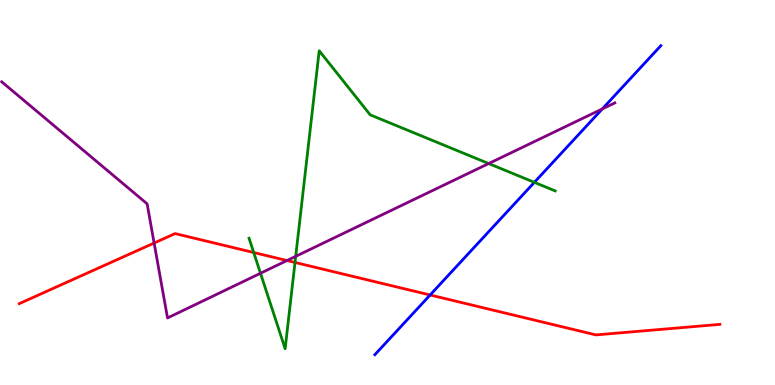[{'lines': ['blue', 'red'], 'intersections': [{'x': 5.55, 'y': 2.34}]}, {'lines': ['green', 'red'], 'intersections': [{'x': 3.27, 'y': 3.44}, {'x': 3.81, 'y': 3.18}]}, {'lines': ['purple', 'red'], 'intersections': [{'x': 1.99, 'y': 3.69}, {'x': 3.7, 'y': 3.23}]}, {'lines': ['blue', 'green'], 'intersections': [{'x': 6.9, 'y': 5.26}]}, {'lines': ['blue', 'purple'], 'intersections': [{'x': 7.77, 'y': 7.17}]}, {'lines': ['green', 'purple'], 'intersections': [{'x': 3.36, 'y': 2.9}, {'x': 3.82, 'y': 3.34}, {'x': 6.31, 'y': 5.75}]}]